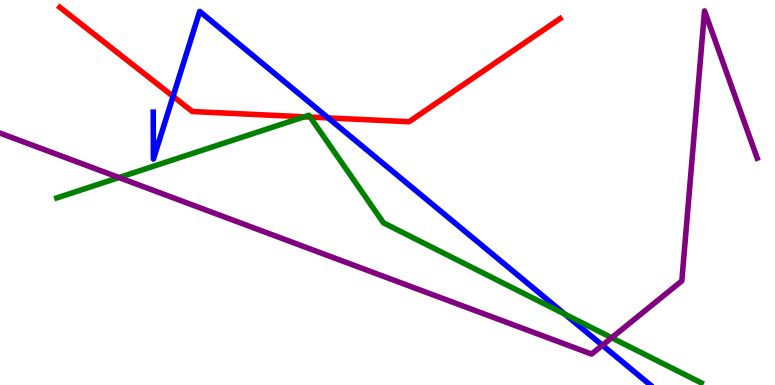[{'lines': ['blue', 'red'], 'intersections': [{'x': 2.23, 'y': 7.5}, {'x': 4.23, 'y': 6.94}]}, {'lines': ['green', 'red'], 'intersections': [{'x': 3.93, 'y': 6.97}, {'x': 4.0, 'y': 6.96}]}, {'lines': ['purple', 'red'], 'intersections': []}, {'lines': ['blue', 'green'], 'intersections': [{'x': 7.29, 'y': 1.84}]}, {'lines': ['blue', 'purple'], 'intersections': [{'x': 7.77, 'y': 1.03}]}, {'lines': ['green', 'purple'], 'intersections': [{'x': 1.54, 'y': 5.39}, {'x': 7.89, 'y': 1.23}]}]